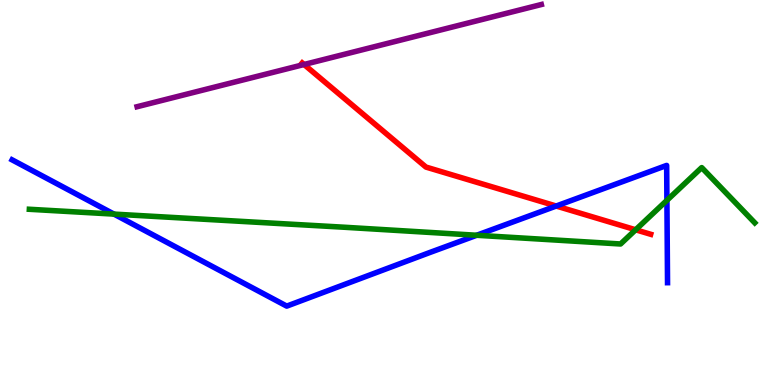[{'lines': ['blue', 'red'], 'intersections': [{'x': 7.18, 'y': 4.65}]}, {'lines': ['green', 'red'], 'intersections': [{'x': 8.2, 'y': 4.03}]}, {'lines': ['purple', 'red'], 'intersections': [{'x': 3.92, 'y': 8.32}]}, {'lines': ['blue', 'green'], 'intersections': [{'x': 1.47, 'y': 4.44}, {'x': 6.15, 'y': 3.89}, {'x': 8.61, 'y': 4.8}]}, {'lines': ['blue', 'purple'], 'intersections': []}, {'lines': ['green', 'purple'], 'intersections': []}]